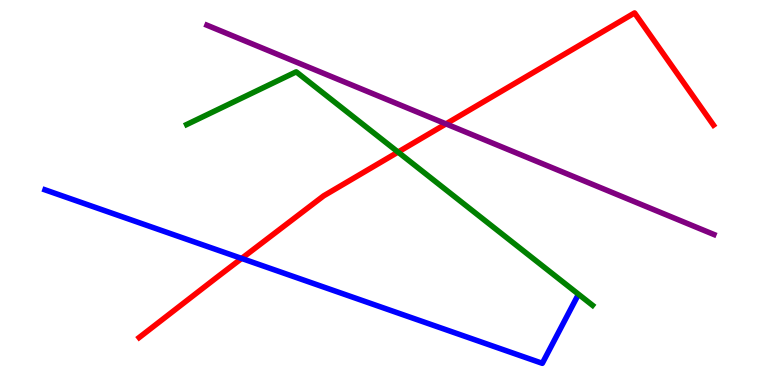[{'lines': ['blue', 'red'], 'intersections': [{'x': 3.12, 'y': 3.29}]}, {'lines': ['green', 'red'], 'intersections': [{'x': 5.14, 'y': 6.05}]}, {'lines': ['purple', 'red'], 'intersections': [{'x': 5.75, 'y': 6.78}]}, {'lines': ['blue', 'green'], 'intersections': []}, {'lines': ['blue', 'purple'], 'intersections': []}, {'lines': ['green', 'purple'], 'intersections': []}]